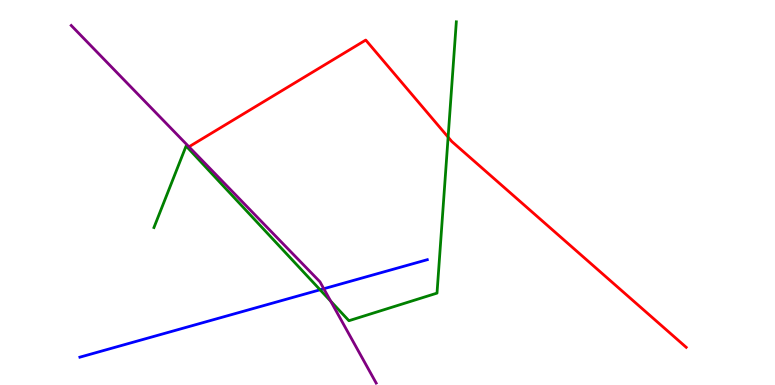[{'lines': ['blue', 'red'], 'intersections': []}, {'lines': ['green', 'red'], 'intersections': [{'x': 5.78, 'y': 6.44}]}, {'lines': ['purple', 'red'], 'intersections': []}, {'lines': ['blue', 'green'], 'intersections': [{'x': 4.13, 'y': 2.47}]}, {'lines': ['blue', 'purple'], 'intersections': [{'x': 4.18, 'y': 2.5}]}, {'lines': ['green', 'purple'], 'intersections': [{'x': 4.27, 'y': 2.18}]}]